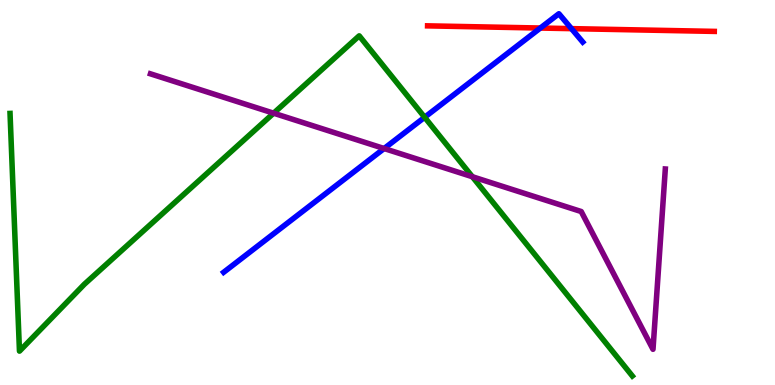[{'lines': ['blue', 'red'], 'intersections': [{'x': 6.97, 'y': 9.27}, {'x': 7.37, 'y': 9.26}]}, {'lines': ['green', 'red'], 'intersections': []}, {'lines': ['purple', 'red'], 'intersections': []}, {'lines': ['blue', 'green'], 'intersections': [{'x': 5.48, 'y': 6.95}]}, {'lines': ['blue', 'purple'], 'intersections': [{'x': 4.96, 'y': 6.14}]}, {'lines': ['green', 'purple'], 'intersections': [{'x': 3.53, 'y': 7.06}, {'x': 6.09, 'y': 5.41}]}]